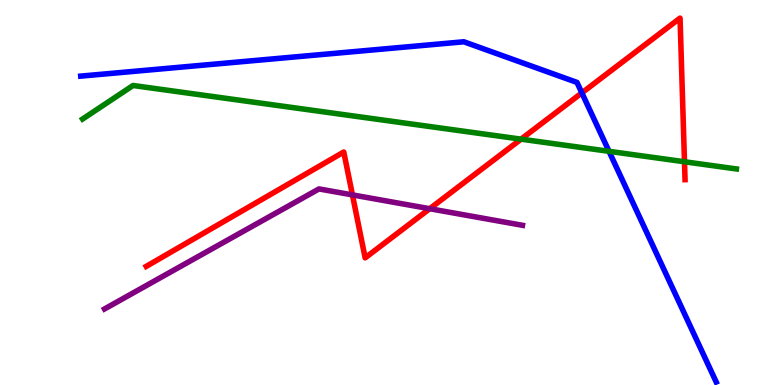[{'lines': ['blue', 'red'], 'intersections': [{'x': 7.51, 'y': 7.59}]}, {'lines': ['green', 'red'], 'intersections': [{'x': 6.72, 'y': 6.39}, {'x': 8.83, 'y': 5.8}]}, {'lines': ['purple', 'red'], 'intersections': [{'x': 4.55, 'y': 4.94}, {'x': 5.54, 'y': 4.58}]}, {'lines': ['blue', 'green'], 'intersections': [{'x': 7.86, 'y': 6.07}]}, {'lines': ['blue', 'purple'], 'intersections': []}, {'lines': ['green', 'purple'], 'intersections': []}]